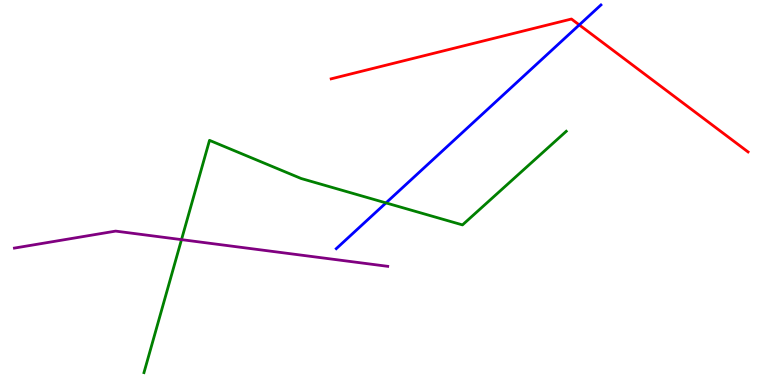[{'lines': ['blue', 'red'], 'intersections': [{'x': 7.47, 'y': 9.35}]}, {'lines': ['green', 'red'], 'intersections': []}, {'lines': ['purple', 'red'], 'intersections': []}, {'lines': ['blue', 'green'], 'intersections': [{'x': 4.98, 'y': 4.73}]}, {'lines': ['blue', 'purple'], 'intersections': []}, {'lines': ['green', 'purple'], 'intersections': [{'x': 2.34, 'y': 3.78}]}]